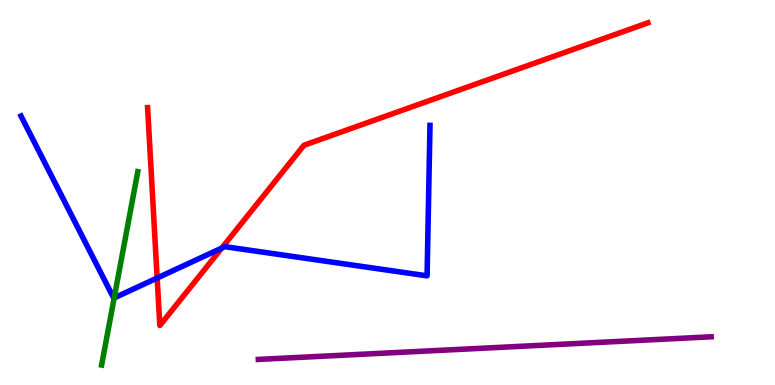[{'lines': ['blue', 'red'], 'intersections': [{'x': 2.03, 'y': 2.78}, {'x': 2.86, 'y': 3.56}]}, {'lines': ['green', 'red'], 'intersections': []}, {'lines': ['purple', 'red'], 'intersections': []}, {'lines': ['blue', 'green'], 'intersections': [{'x': 1.47, 'y': 2.26}]}, {'lines': ['blue', 'purple'], 'intersections': []}, {'lines': ['green', 'purple'], 'intersections': []}]